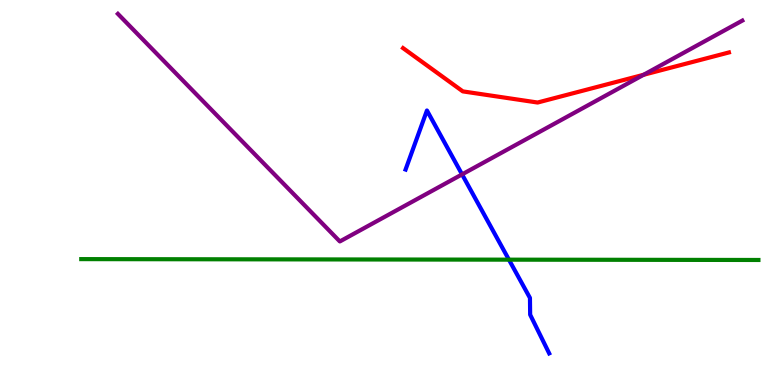[{'lines': ['blue', 'red'], 'intersections': []}, {'lines': ['green', 'red'], 'intersections': []}, {'lines': ['purple', 'red'], 'intersections': [{'x': 8.3, 'y': 8.06}]}, {'lines': ['blue', 'green'], 'intersections': [{'x': 6.57, 'y': 3.26}]}, {'lines': ['blue', 'purple'], 'intersections': [{'x': 5.96, 'y': 5.47}]}, {'lines': ['green', 'purple'], 'intersections': []}]